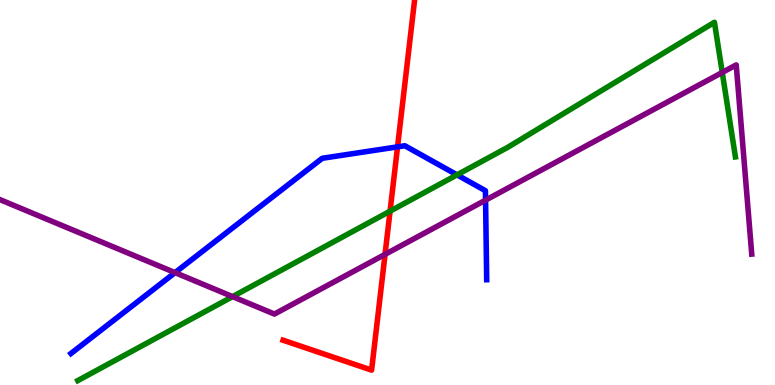[{'lines': ['blue', 'red'], 'intersections': [{'x': 5.13, 'y': 6.19}]}, {'lines': ['green', 'red'], 'intersections': [{'x': 5.03, 'y': 4.51}]}, {'lines': ['purple', 'red'], 'intersections': [{'x': 4.97, 'y': 3.39}]}, {'lines': ['blue', 'green'], 'intersections': [{'x': 5.9, 'y': 5.46}]}, {'lines': ['blue', 'purple'], 'intersections': [{'x': 2.26, 'y': 2.92}, {'x': 6.27, 'y': 4.8}]}, {'lines': ['green', 'purple'], 'intersections': [{'x': 3.0, 'y': 2.3}, {'x': 9.32, 'y': 8.12}]}]